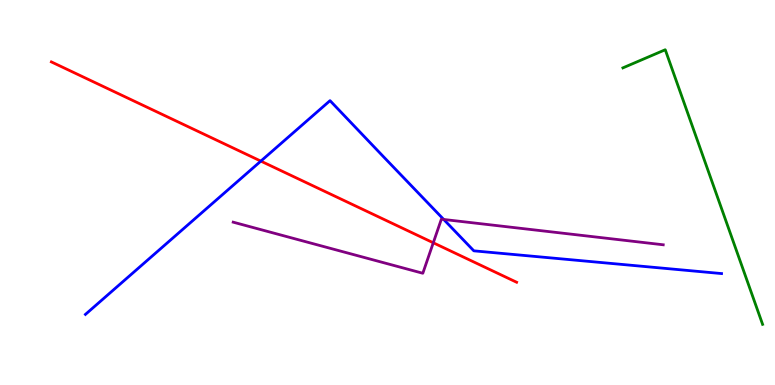[{'lines': ['blue', 'red'], 'intersections': [{'x': 3.37, 'y': 5.82}]}, {'lines': ['green', 'red'], 'intersections': []}, {'lines': ['purple', 'red'], 'intersections': [{'x': 5.59, 'y': 3.69}]}, {'lines': ['blue', 'green'], 'intersections': []}, {'lines': ['blue', 'purple'], 'intersections': [{'x': 5.73, 'y': 4.3}]}, {'lines': ['green', 'purple'], 'intersections': []}]